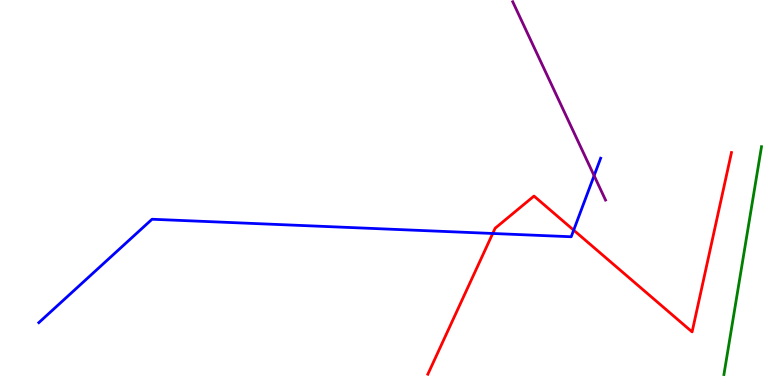[{'lines': ['blue', 'red'], 'intersections': [{'x': 6.36, 'y': 3.94}, {'x': 7.4, 'y': 4.02}]}, {'lines': ['green', 'red'], 'intersections': []}, {'lines': ['purple', 'red'], 'intersections': []}, {'lines': ['blue', 'green'], 'intersections': []}, {'lines': ['blue', 'purple'], 'intersections': [{'x': 7.67, 'y': 5.44}]}, {'lines': ['green', 'purple'], 'intersections': []}]